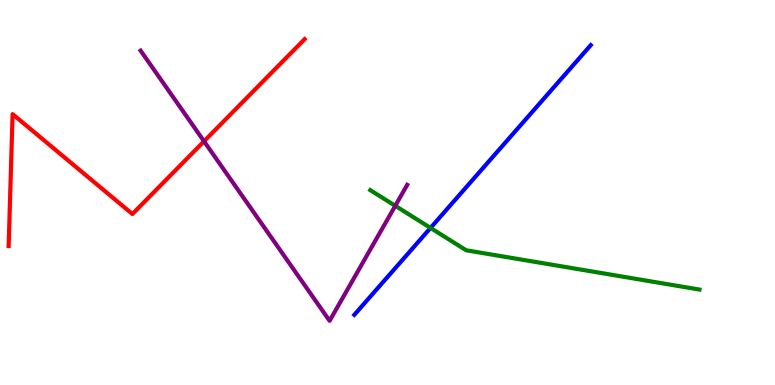[{'lines': ['blue', 'red'], 'intersections': []}, {'lines': ['green', 'red'], 'intersections': []}, {'lines': ['purple', 'red'], 'intersections': [{'x': 2.63, 'y': 6.33}]}, {'lines': ['blue', 'green'], 'intersections': [{'x': 5.56, 'y': 4.08}]}, {'lines': ['blue', 'purple'], 'intersections': []}, {'lines': ['green', 'purple'], 'intersections': [{'x': 5.1, 'y': 4.65}]}]